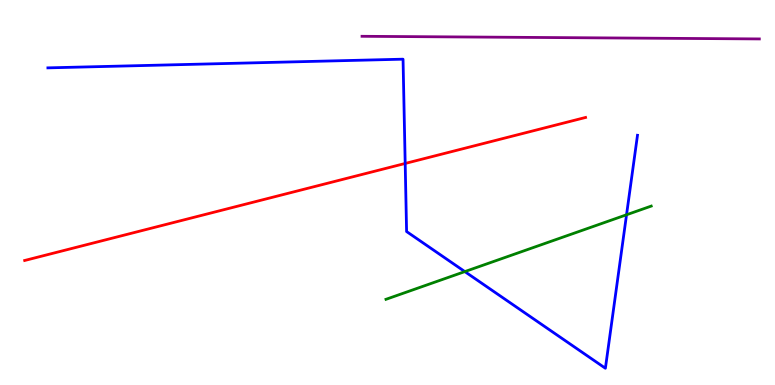[{'lines': ['blue', 'red'], 'intersections': [{'x': 5.23, 'y': 5.75}]}, {'lines': ['green', 'red'], 'intersections': []}, {'lines': ['purple', 'red'], 'intersections': []}, {'lines': ['blue', 'green'], 'intersections': [{'x': 6.0, 'y': 2.95}, {'x': 8.08, 'y': 4.42}]}, {'lines': ['blue', 'purple'], 'intersections': []}, {'lines': ['green', 'purple'], 'intersections': []}]